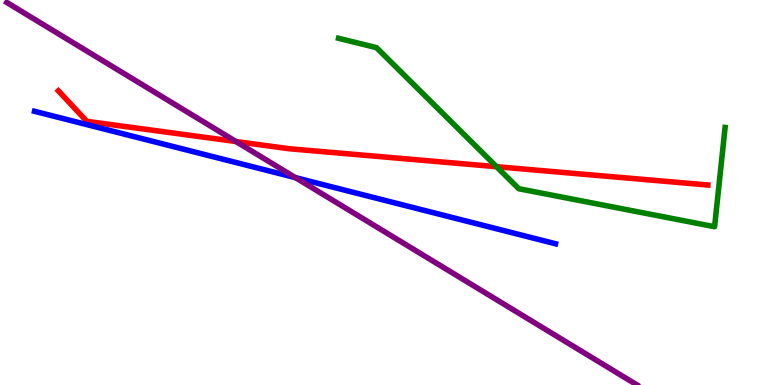[{'lines': ['blue', 'red'], 'intersections': []}, {'lines': ['green', 'red'], 'intersections': [{'x': 6.41, 'y': 5.67}]}, {'lines': ['purple', 'red'], 'intersections': [{'x': 3.04, 'y': 6.32}]}, {'lines': ['blue', 'green'], 'intersections': []}, {'lines': ['blue', 'purple'], 'intersections': [{'x': 3.81, 'y': 5.39}]}, {'lines': ['green', 'purple'], 'intersections': []}]